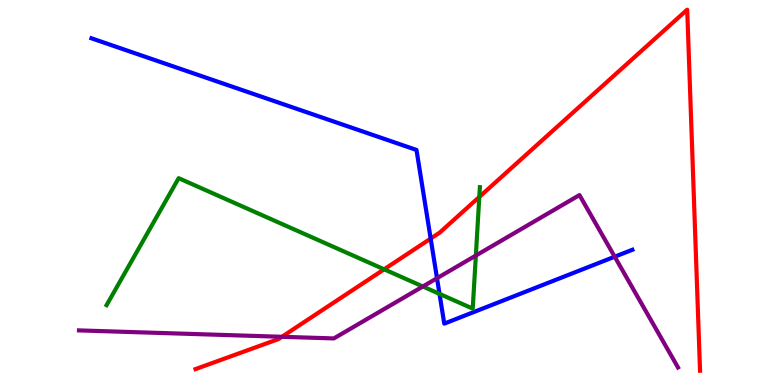[{'lines': ['blue', 'red'], 'intersections': [{'x': 5.56, 'y': 3.8}]}, {'lines': ['green', 'red'], 'intersections': [{'x': 4.96, 'y': 3.0}, {'x': 6.18, 'y': 4.88}]}, {'lines': ['purple', 'red'], 'intersections': [{'x': 3.64, 'y': 1.25}]}, {'lines': ['blue', 'green'], 'intersections': [{'x': 5.67, 'y': 2.37}]}, {'lines': ['blue', 'purple'], 'intersections': [{'x': 5.64, 'y': 2.77}, {'x': 7.93, 'y': 3.33}]}, {'lines': ['green', 'purple'], 'intersections': [{'x': 5.46, 'y': 2.56}, {'x': 6.14, 'y': 3.36}]}]